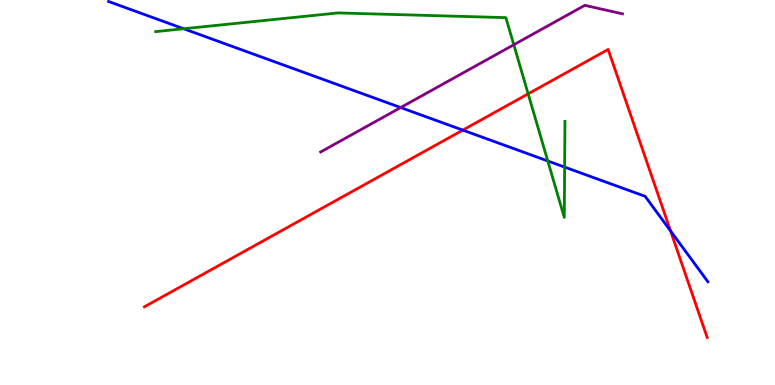[{'lines': ['blue', 'red'], 'intersections': [{'x': 5.97, 'y': 6.62}, {'x': 8.65, 'y': 4.0}]}, {'lines': ['green', 'red'], 'intersections': [{'x': 6.81, 'y': 7.56}]}, {'lines': ['purple', 'red'], 'intersections': []}, {'lines': ['blue', 'green'], 'intersections': [{'x': 2.37, 'y': 9.25}, {'x': 7.07, 'y': 5.82}, {'x': 7.29, 'y': 5.66}]}, {'lines': ['blue', 'purple'], 'intersections': [{'x': 5.17, 'y': 7.21}]}, {'lines': ['green', 'purple'], 'intersections': [{'x': 6.63, 'y': 8.84}]}]